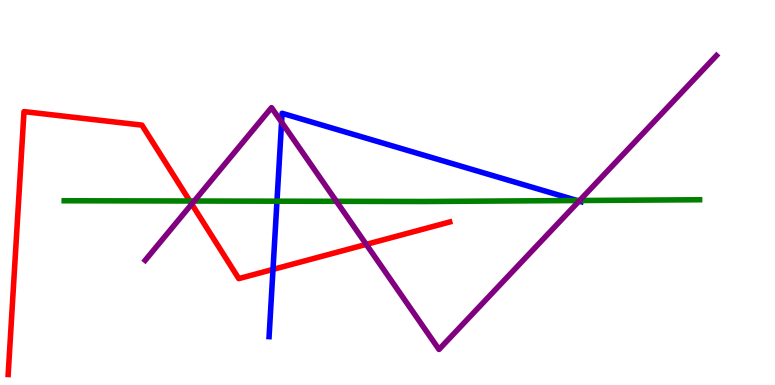[{'lines': ['blue', 'red'], 'intersections': [{'x': 3.52, 'y': 3.0}]}, {'lines': ['green', 'red'], 'intersections': [{'x': 2.45, 'y': 4.78}]}, {'lines': ['purple', 'red'], 'intersections': [{'x': 2.47, 'y': 4.7}, {'x': 4.73, 'y': 3.65}]}, {'lines': ['blue', 'green'], 'intersections': [{'x': 3.57, 'y': 4.77}, {'x': 7.45, 'y': 4.79}]}, {'lines': ['blue', 'purple'], 'intersections': [{'x': 3.63, 'y': 6.83}, {'x': 7.47, 'y': 4.78}]}, {'lines': ['green', 'purple'], 'intersections': [{'x': 2.51, 'y': 4.78}, {'x': 4.34, 'y': 4.77}, {'x': 7.48, 'y': 4.79}]}]